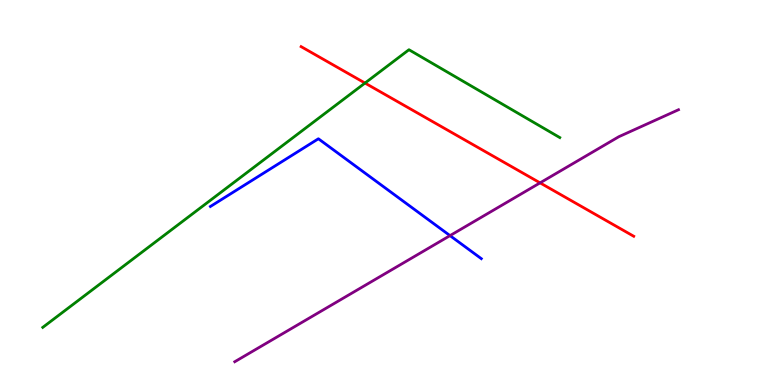[{'lines': ['blue', 'red'], 'intersections': []}, {'lines': ['green', 'red'], 'intersections': [{'x': 4.71, 'y': 7.84}]}, {'lines': ['purple', 'red'], 'intersections': [{'x': 6.97, 'y': 5.25}]}, {'lines': ['blue', 'green'], 'intersections': []}, {'lines': ['blue', 'purple'], 'intersections': [{'x': 5.81, 'y': 3.88}]}, {'lines': ['green', 'purple'], 'intersections': []}]